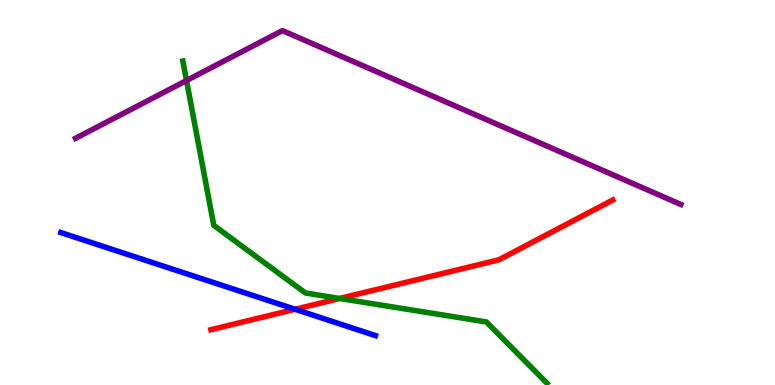[{'lines': ['blue', 'red'], 'intersections': [{'x': 3.81, 'y': 1.97}]}, {'lines': ['green', 'red'], 'intersections': [{'x': 4.38, 'y': 2.25}]}, {'lines': ['purple', 'red'], 'intersections': []}, {'lines': ['blue', 'green'], 'intersections': []}, {'lines': ['blue', 'purple'], 'intersections': []}, {'lines': ['green', 'purple'], 'intersections': [{'x': 2.41, 'y': 7.91}]}]